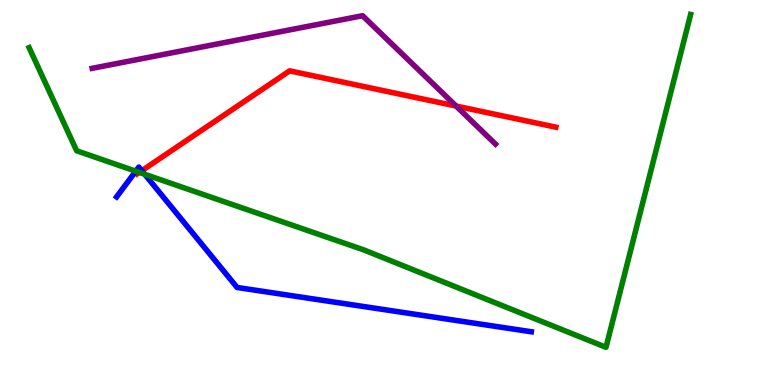[{'lines': ['blue', 'red'], 'intersections': [{'x': 1.83, 'y': 5.57}]}, {'lines': ['green', 'red'], 'intersections': [{'x': 1.8, 'y': 5.52}]}, {'lines': ['purple', 'red'], 'intersections': [{'x': 5.89, 'y': 7.25}]}, {'lines': ['blue', 'green'], 'intersections': [{'x': 1.75, 'y': 5.55}, {'x': 1.87, 'y': 5.47}]}, {'lines': ['blue', 'purple'], 'intersections': []}, {'lines': ['green', 'purple'], 'intersections': []}]